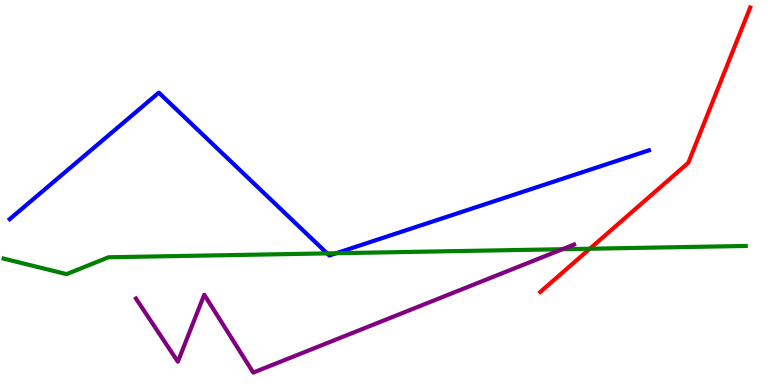[{'lines': ['blue', 'red'], 'intersections': []}, {'lines': ['green', 'red'], 'intersections': [{'x': 7.61, 'y': 3.54}]}, {'lines': ['purple', 'red'], 'intersections': []}, {'lines': ['blue', 'green'], 'intersections': [{'x': 4.22, 'y': 3.42}, {'x': 4.34, 'y': 3.42}]}, {'lines': ['blue', 'purple'], 'intersections': []}, {'lines': ['green', 'purple'], 'intersections': [{'x': 7.26, 'y': 3.53}]}]